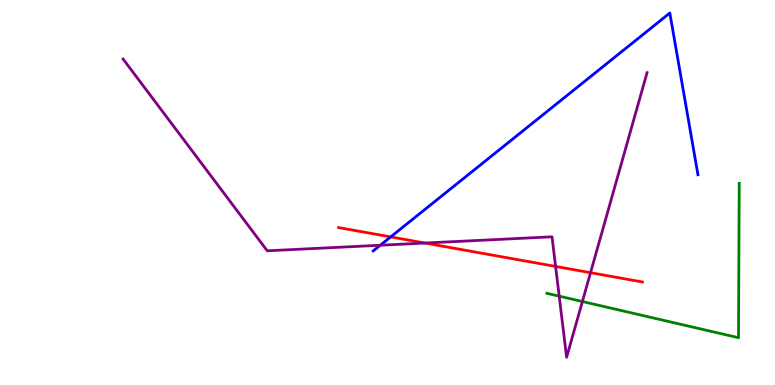[{'lines': ['blue', 'red'], 'intersections': [{'x': 5.04, 'y': 3.85}]}, {'lines': ['green', 'red'], 'intersections': []}, {'lines': ['purple', 'red'], 'intersections': [{'x': 5.48, 'y': 3.69}, {'x': 7.17, 'y': 3.08}, {'x': 7.62, 'y': 2.92}]}, {'lines': ['blue', 'green'], 'intersections': []}, {'lines': ['blue', 'purple'], 'intersections': [{'x': 4.91, 'y': 3.63}]}, {'lines': ['green', 'purple'], 'intersections': [{'x': 7.22, 'y': 2.31}, {'x': 7.51, 'y': 2.17}]}]